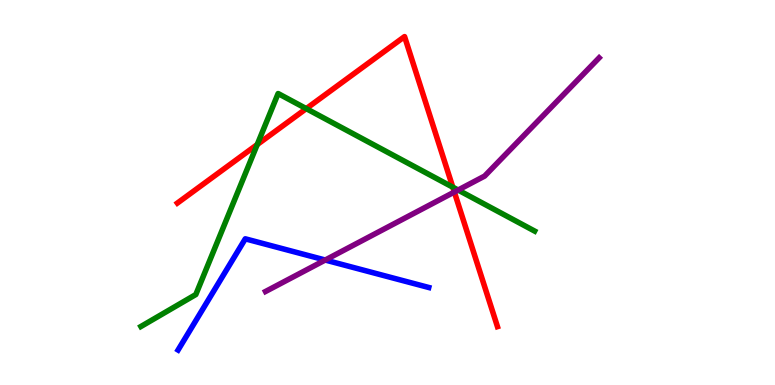[{'lines': ['blue', 'red'], 'intersections': []}, {'lines': ['green', 'red'], 'intersections': [{'x': 3.32, 'y': 6.25}, {'x': 3.95, 'y': 7.18}, {'x': 5.84, 'y': 5.14}]}, {'lines': ['purple', 'red'], 'intersections': [{'x': 5.86, 'y': 5.01}]}, {'lines': ['blue', 'green'], 'intersections': []}, {'lines': ['blue', 'purple'], 'intersections': [{'x': 4.2, 'y': 3.25}]}, {'lines': ['green', 'purple'], 'intersections': [{'x': 5.91, 'y': 5.06}]}]